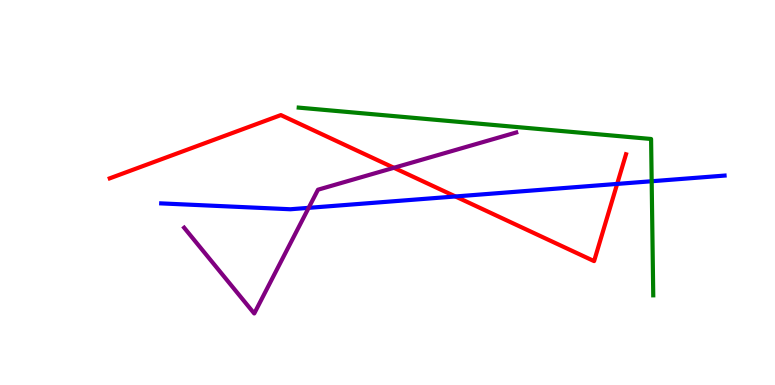[{'lines': ['blue', 'red'], 'intersections': [{'x': 5.88, 'y': 4.9}, {'x': 7.96, 'y': 5.22}]}, {'lines': ['green', 'red'], 'intersections': []}, {'lines': ['purple', 'red'], 'intersections': [{'x': 5.08, 'y': 5.64}]}, {'lines': ['blue', 'green'], 'intersections': [{'x': 8.41, 'y': 5.29}]}, {'lines': ['blue', 'purple'], 'intersections': [{'x': 3.98, 'y': 4.6}]}, {'lines': ['green', 'purple'], 'intersections': []}]